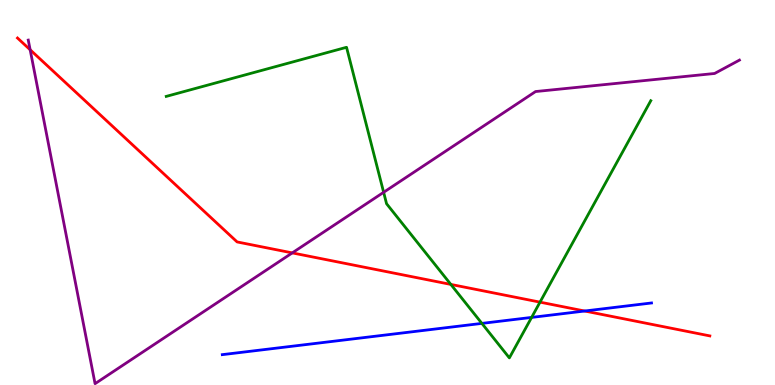[{'lines': ['blue', 'red'], 'intersections': [{'x': 7.54, 'y': 1.92}]}, {'lines': ['green', 'red'], 'intersections': [{'x': 5.82, 'y': 2.61}, {'x': 6.97, 'y': 2.15}]}, {'lines': ['purple', 'red'], 'intersections': [{'x': 0.389, 'y': 8.71}, {'x': 3.77, 'y': 3.43}]}, {'lines': ['blue', 'green'], 'intersections': [{'x': 6.22, 'y': 1.6}, {'x': 6.86, 'y': 1.76}]}, {'lines': ['blue', 'purple'], 'intersections': []}, {'lines': ['green', 'purple'], 'intersections': [{'x': 4.95, 'y': 5.01}]}]